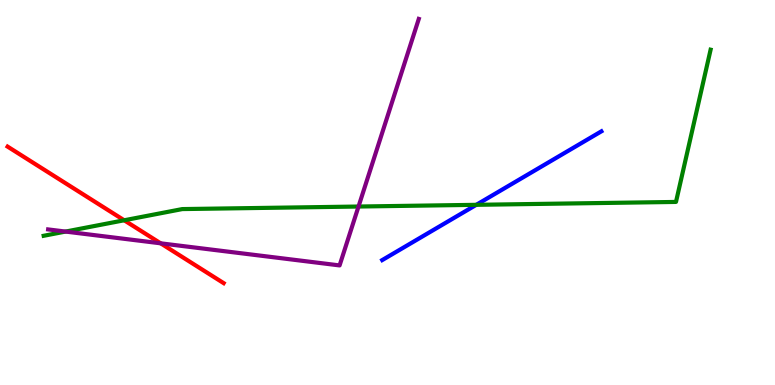[{'lines': ['blue', 'red'], 'intersections': []}, {'lines': ['green', 'red'], 'intersections': [{'x': 1.6, 'y': 4.28}]}, {'lines': ['purple', 'red'], 'intersections': [{'x': 2.07, 'y': 3.68}]}, {'lines': ['blue', 'green'], 'intersections': [{'x': 6.15, 'y': 4.68}]}, {'lines': ['blue', 'purple'], 'intersections': []}, {'lines': ['green', 'purple'], 'intersections': [{'x': 0.846, 'y': 3.99}, {'x': 4.63, 'y': 4.64}]}]